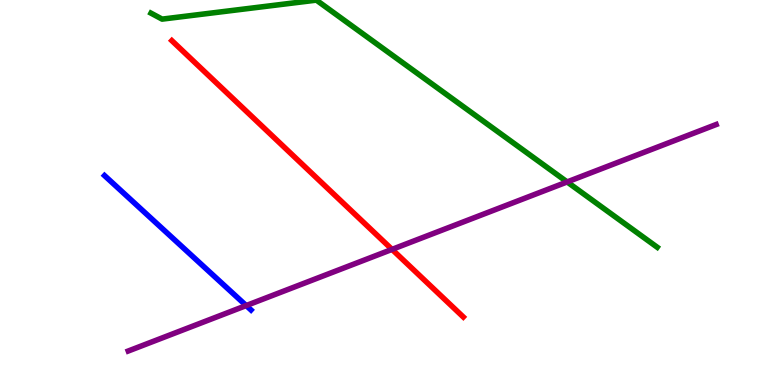[{'lines': ['blue', 'red'], 'intersections': []}, {'lines': ['green', 'red'], 'intersections': []}, {'lines': ['purple', 'red'], 'intersections': [{'x': 5.06, 'y': 3.52}]}, {'lines': ['blue', 'green'], 'intersections': []}, {'lines': ['blue', 'purple'], 'intersections': [{'x': 3.18, 'y': 2.06}]}, {'lines': ['green', 'purple'], 'intersections': [{'x': 7.32, 'y': 5.27}]}]